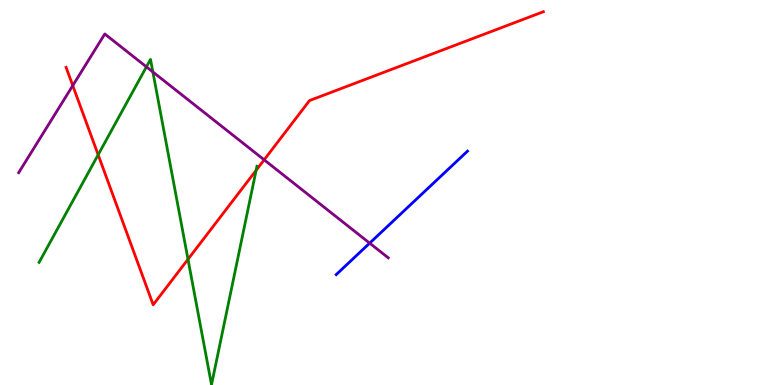[{'lines': ['blue', 'red'], 'intersections': []}, {'lines': ['green', 'red'], 'intersections': [{'x': 1.27, 'y': 5.98}, {'x': 2.43, 'y': 3.27}, {'x': 3.3, 'y': 5.58}]}, {'lines': ['purple', 'red'], 'intersections': [{'x': 0.939, 'y': 7.78}, {'x': 3.41, 'y': 5.85}]}, {'lines': ['blue', 'green'], 'intersections': []}, {'lines': ['blue', 'purple'], 'intersections': [{'x': 4.77, 'y': 3.68}]}, {'lines': ['green', 'purple'], 'intersections': [{'x': 1.89, 'y': 8.26}, {'x': 1.97, 'y': 8.13}]}]